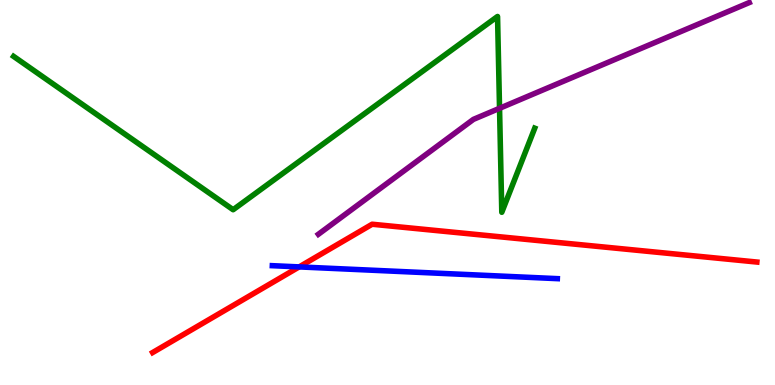[{'lines': ['blue', 'red'], 'intersections': [{'x': 3.86, 'y': 3.07}]}, {'lines': ['green', 'red'], 'intersections': []}, {'lines': ['purple', 'red'], 'intersections': []}, {'lines': ['blue', 'green'], 'intersections': []}, {'lines': ['blue', 'purple'], 'intersections': []}, {'lines': ['green', 'purple'], 'intersections': [{'x': 6.45, 'y': 7.19}]}]